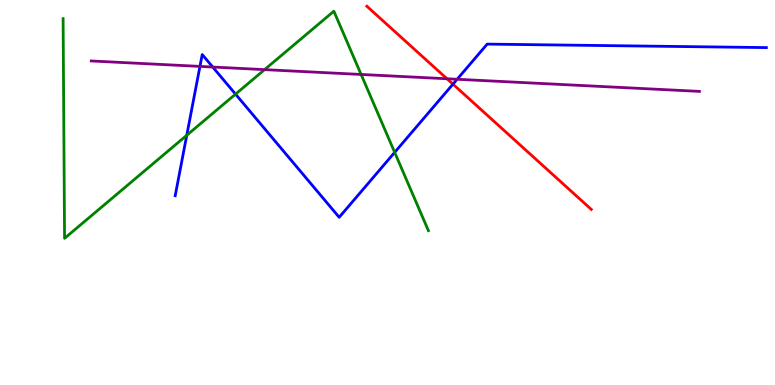[{'lines': ['blue', 'red'], 'intersections': [{'x': 5.84, 'y': 7.81}]}, {'lines': ['green', 'red'], 'intersections': []}, {'lines': ['purple', 'red'], 'intersections': [{'x': 5.77, 'y': 7.95}]}, {'lines': ['blue', 'green'], 'intersections': [{'x': 2.41, 'y': 6.49}, {'x': 3.04, 'y': 7.55}, {'x': 5.09, 'y': 6.04}]}, {'lines': ['blue', 'purple'], 'intersections': [{'x': 2.58, 'y': 8.28}, {'x': 2.74, 'y': 8.26}, {'x': 5.9, 'y': 7.94}]}, {'lines': ['green', 'purple'], 'intersections': [{'x': 3.41, 'y': 8.19}, {'x': 4.66, 'y': 8.07}]}]